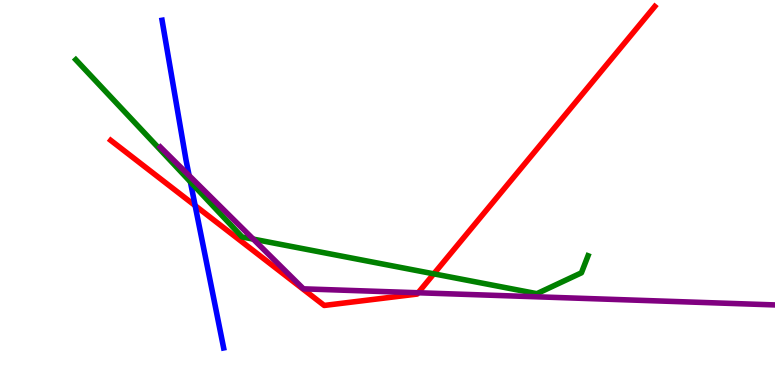[{'lines': ['blue', 'red'], 'intersections': [{'x': 2.52, 'y': 4.66}]}, {'lines': ['green', 'red'], 'intersections': [{'x': 5.6, 'y': 2.89}]}, {'lines': ['purple', 'red'], 'intersections': [{'x': 5.4, 'y': 2.4}]}, {'lines': ['blue', 'green'], 'intersections': [{'x': 2.46, 'y': 5.28}]}, {'lines': ['blue', 'purple'], 'intersections': [{'x': 2.44, 'y': 5.44}]}, {'lines': ['green', 'purple'], 'intersections': [{'x': 3.27, 'y': 3.79}]}]